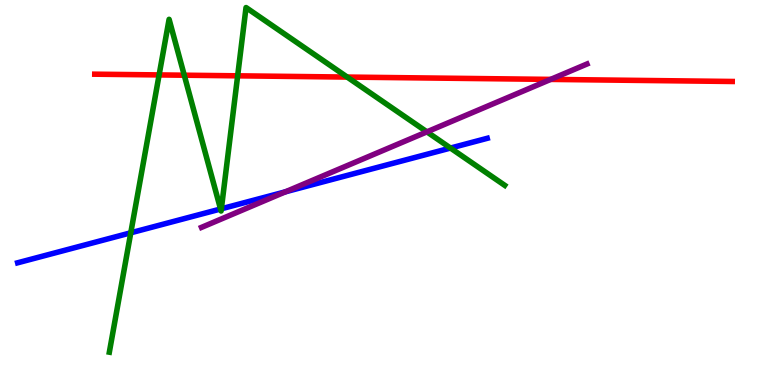[{'lines': ['blue', 'red'], 'intersections': []}, {'lines': ['green', 'red'], 'intersections': [{'x': 2.05, 'y': 8.05}, {'x': 2.38, 'y': 8.05}, {'x': 3.07, 'y': 8.03}, {'x': 4.48, 'y': 8.0}]}, {'lines': ['purple', 'red'], 'intersections': [{'x': 7.11, 'y': 7.94}]}, {'lines': ['blue', 'green'], 'intersections': [{'x': 1.69, 'y': 3.95}, {'x': 2.85, 'y': 4.57}, {'x': 2.86, 'y': 4.58}, {'x': 5.81, 'y': 6.15}]}, {'lines': ['blue', 'purple'], 'intersections': [{'x': 3.68, 'y': 5.02}]}, {'lines': ['green', 'purple'], 'intersections': [{'x': 5.51, 'y': 6.58}]}]